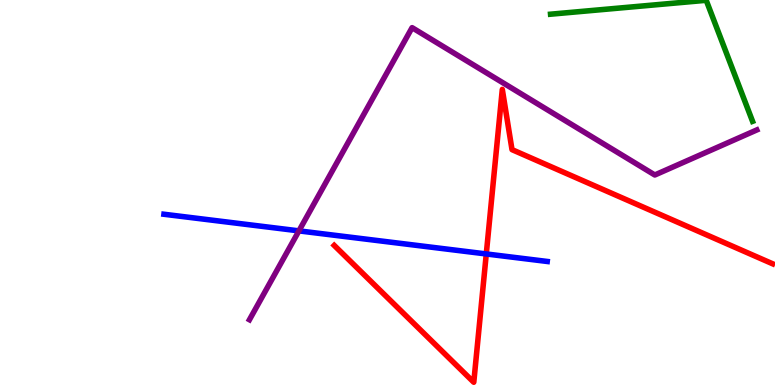[{'lines': ['blue', 'red'], 'intersections': [{'x': 6.27, 'y': 3.4}]}, {'lines': ['green', 'red'], 'intersections': []}, {'lines': ['purple', 'red'], 'intersections': []}, {'lines': ['blue', 'green'], 'intersections': []}, {'lines': ['blue', 'purple'], 'intersections': [{'x': 3.86, 'y': 4.0}]}, {'lines': ['green', 'purple'], 'intersections': []}]